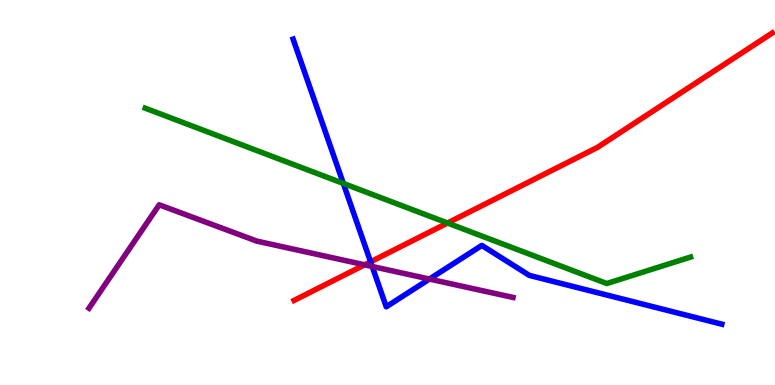[{'lines': ['blue', 'red'], 'intersections': [{'x': 4.78, 'y': 3.2}]}, {'lines': ['green', 'red'], 'intersections': [{'x': 5.77, 'y': 4.21}]}, {'lines': ['purple', 'red'], 'intersections': [{'x': 4.7, 'y': 3.12}]}, {'lines': ['blue', 'green'], 'intersections': [{'x': 4.43, 'y': 5.24}]}, {'lines': ['blue', 'purple'], 'intersections': [{'x': 4.8, 'y': 3.08}, {'x': 5.54, 'y': 2.75}]}, {'lines': ['green', 'purple'], 'intersections': []}]